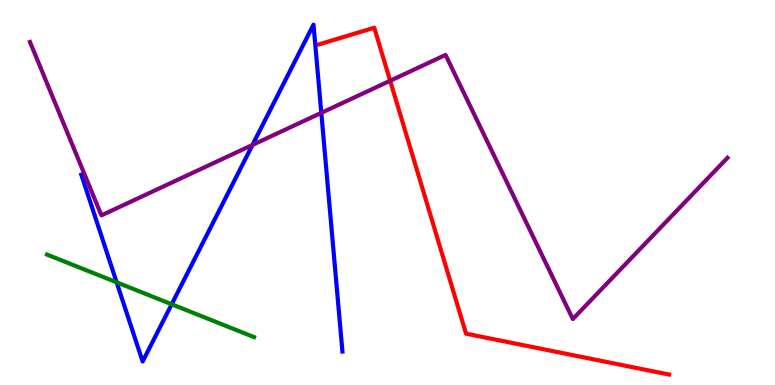[{'lines': ['blue', 'red'], 'intersections': []}, {'lines': ['green', 'red'], 'intersections': []}, {'lines': ['purple', 'red'], 'intersections': [{'x': 5.03, 'y': 7.9}]}, {'lines': ['blue', 'green'], 'intersections': [{'x': 1.51, 'y': 2.67}, {'x': 2.22, 'y': 2.1}]}, {'lines': ['blue', 'purple'], 'intersections': [{'x': 3.26, 'y': 6.24}, {'x': 4.15, 'y': 7.07}]}, {'lines': ['green', 'purple'], 'intersections': []}]